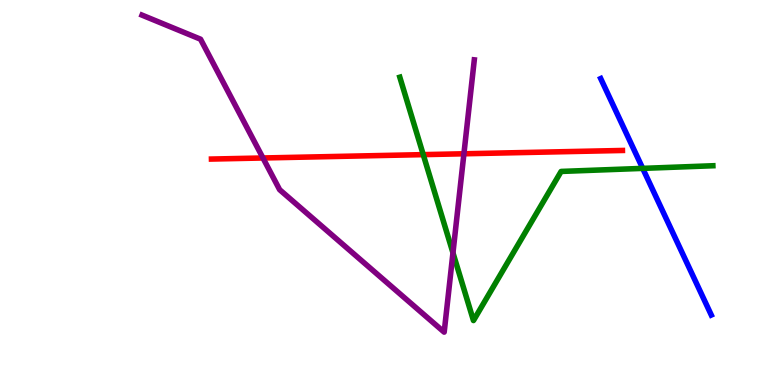[{'lines': ['blue', 'red'], 'intersections': []}, {'lines': ['green', 'red'], 'intersections': [{'x': 5.46, 'y': 5.98}]}, {'lines': ['purple', 'red'], 'intersections': [{'x': 3.39, 'y': 5.9}, {'x': 5.99, 'y': 6.01}]}, {'lines': ['blue', 'green'], 'intersections': [{'x': 8.29, 'y': 5.63}]}, {'lines': ['blue', 'purple'], 'intersections': []}, {'lines': ['green', 'purple'], 'intersections': [{'x': 5.84, 'y': 3.43}]}]